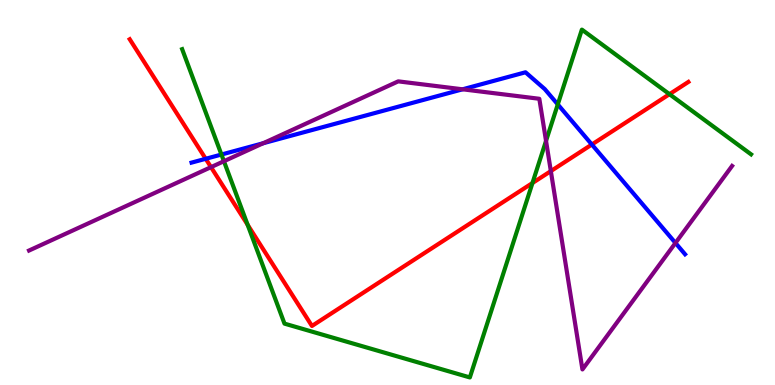[{'lines': ['blue', 'red'], 'intersections': [{'x': 2.65, 'y': 5.88}, {'x': 7.64, 'y': 6.25}]}, {'lines': ['green', 'red'], 'intersections': [{'x': 3.2, 'y': 4.16}, {'x': 6.87, 'y': 5.25}, {'x': 8.64, 'y': 7.55}]}, {'lines': ['purple', 'red'], 'intersections': [{'x': 2.72, 'y': 5.66}, {'x': 7.11, 'y': 5.56}]}, {'lines': ['blue', 'green'], 'intersections': [{'x': 2.86, 'y': 5.99}, {'x': 7.2, 'y': 7.29}]}, {'lines': ['blue', 'purple'], 'intersections': [{'x': 3.4, 'y': 6.28}, {'x': 5.97, 'y': 7.68}, {'x': 8.72, 'y': 3.69}]}, {'lines': ['green', 'purple'], 'intersections': [{'x': 2.89, 'y': 5.81}, {'x': 7.05, 'y': 6.34}]}]